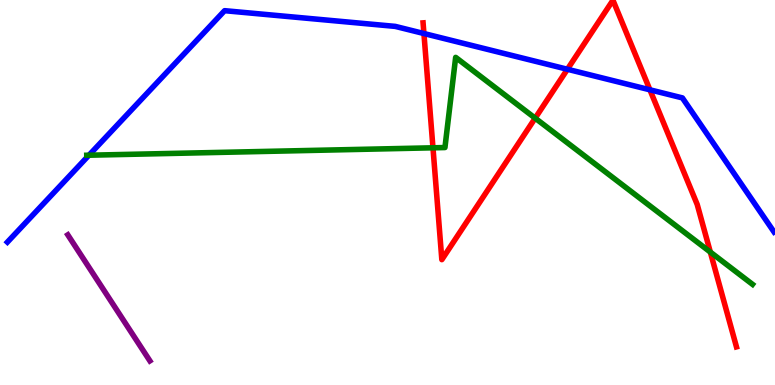[{'lines': ['blue', 'red'], 'intersections': [{'x': 5.47, 'y': 9.13}, {'x': 7.32, 'y': 8.2}, {'x': 8.39, 'y': 7.67}]}, {'lines': ['green', 'red'], 'intersections': [{'x': 5.59, 'y': 6.16}, {'x': 6.91, 'y': 6.93}, {'x': 9.17, 'y': 3.45}]}, {'lines': ['purple', 'red'], 'intersections': []}, {'lines': ['blue', 'green'], 'intersections': [{'x': 1.15, 'y': 5.97}]}, {'lines': ['blue', 'purple'], 'intersections': []}, {'lines': ['green', 'purple'], 'intersections': []}]